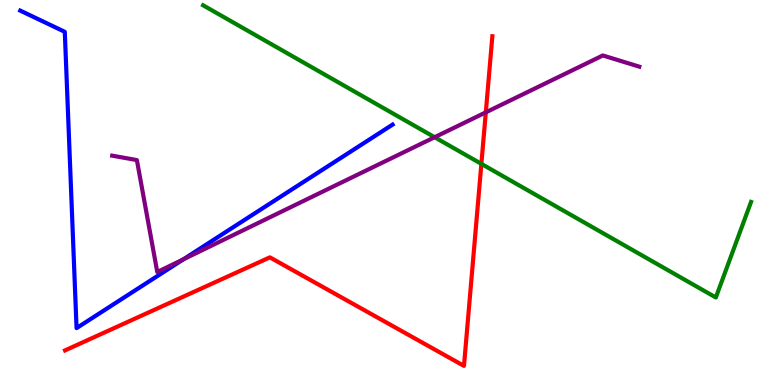[{'lines': ['blue', 'red'], 'intersections': []}, {'lines': ['green', 'red'], 'intersections': [{'x': 6.21, 'y': 5.74}]}, {'lines': ['purple', 'red'], 'intersections': [{'x': 6.27, 'y': 7.08}]}, {'lines': ['blue', 'green'], 'intersections': []}, {'lines': ['blue', 'purple'], 'intersections': [{'x': 2.37, 'y': 3.26}]}, {'lines': ['green', 'purple'], 'intersections': [{'x': 5.61, 'y': 6.44}]}]